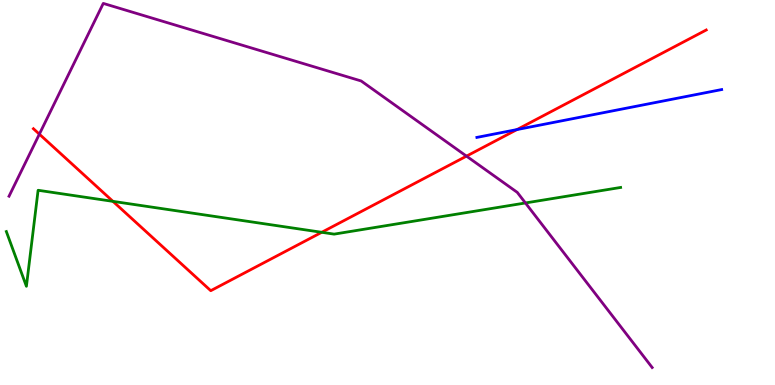[{'lines': ['blue', 'red'], 'intersections': [{'x': 6.67, 'y': 6.63}]}, {'lines': ['green', 'red'], 'intersections': [{'x': 1.46, 'y': 4.77}, {'x': 4.15, 'y': 3.97}]}, {'lines': ['purple', 'red'], 'intersections': [{'x': 0.508, 'y': 6.52}, {'x': 6.02, 'y': 5.94}]}, {'lines': ['blue', 'green'], 'intersections': []}, {'lines': ['blue', 'purple'], 'intersections': []}, {'lines': ['green', 'purple'], 'intersections': [{'x': 6.78, 'y': 4.73}]}]